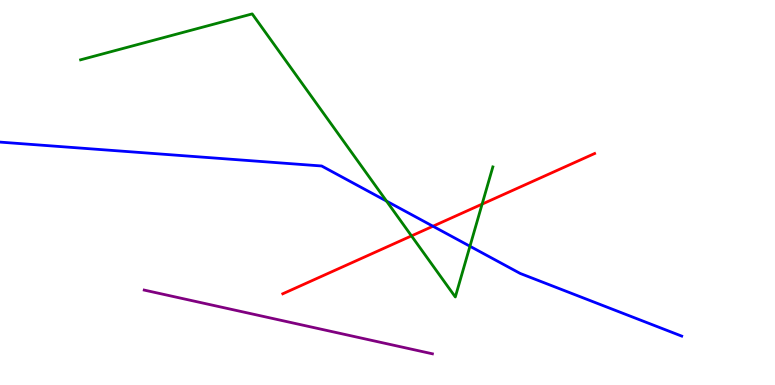[{'lines': ['blue', 'red'], 'intersections': [{'x': 5.59, 'y': 4.12}]}, {'lines': ['green', 'red'], 'intersections': [{'x': 5.31, 'y': 3.87}, {'x': 6.22, 'y': 4.7}]}, {'lines': ['purple', 'red'], 'intersections': []}, {'lines': ['blue', 'green'], 'intersections': [{'x': 4.99, 'y': 4.78}, {'x': 6.06, 'y': 3.6}]}, {'lines': ['blue', 'purple'], 'intersections': []}, {'lines': ['green', 'purple'], 'intersections': []}]